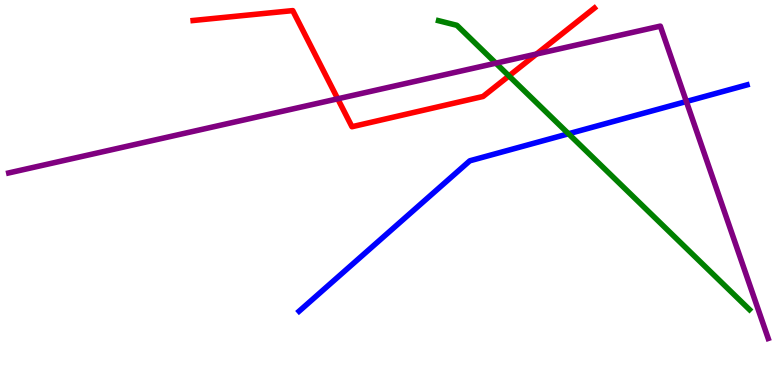[{'lines': ['blue', 'red'], 'intersections': []}, {'lines': ['green', 'red'], 'intersections': [{'x': 6.57, 'y': 8.03}]}, {'lines': ['purple', 'red'], 'intersections': [{'x': 4.36, 'y': 7.43}, {'x': 6.92, 'y': 8.6}]}, {'lines': ['blue', 'green'], 'intersections': [{'x': 7.34, 'y': 6.53}]}, {'lines': ['blue', 'purple'], 'intersections': [{'x': 8.86, 'y': 7.36}]}, {'lines': ['green', 'purple'], 'intersections': [{'x': 6.4, 'y': 8.36}]}]